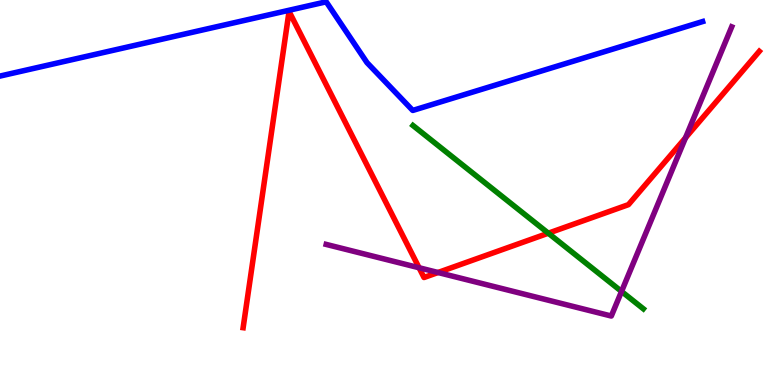[{'lines': ['blue', 'red'], 'intersections': []}, {'lines': ['green', 'red'], 'intersections': [{'x': 7.08, 'y': 3.94}]}, {'lines': ['purple', 'red'], 'intersections': [{'x': 5.41, 'y': 3.05}, {'x': 5.65, 'y': 2.92}, {'x': 8.85, 'y': 6.42}]}, {'lines': ['blue', 'green'], 'intersections': []}, {'lines': ['blue', 'purple'], 'intersections': []}, {'lines': ['green', 'purple'], 'intersections': [{'x': 8.02, 'y': 2.43}]}]